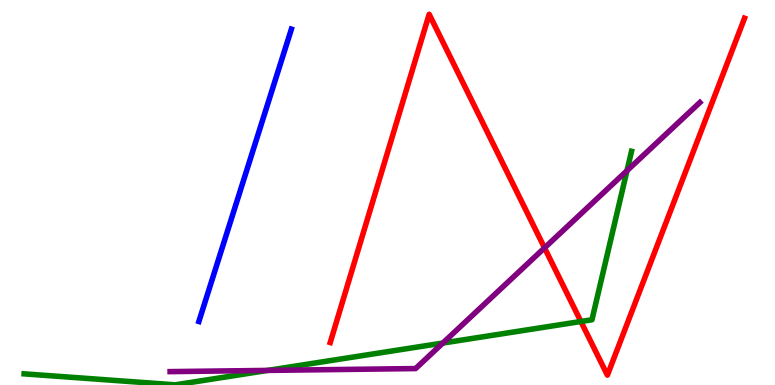[{'lines': ['blue', 'red'], 'intersections': []}, {'lines': ['green', 'red'], 'intersections': [{'x': 7.5, 'y': 1.65}]}, {'lines': ['purple', 'red'], 'intersections': [{'x': 7.03, 'y': 3.56}]}, {'lines': ['blue', 'green'], 'intersections': []}, {'lines': ['blue', 'purple'], 'intersections': []}, {'lines': ['green', 'purple'], 'intersections': [{'x': 3.45, 'y': 0.379}, {'x': 5.71, 'y': 1.09}, {'x': 8.09, 'y': 5.57}]}]